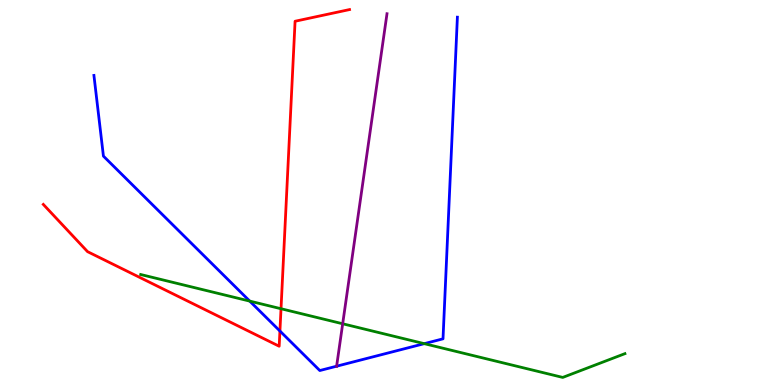[{'lines': ['blue', 'red'], 'intersections': [{'x': 3.61, 'y': 1.4}]}, {'lines': ['green', 'red'], 'intersections': [{'x': 3.63, 'y': 1.98}]}, {'lines': ['purple', 'red'], 'intersections': []}, {'lines': ['blue', 'green'], 'intersections': [{'x': 3.22, 'y': 2.18}, {'x': 5.47, 'y': 1.07}]}, {'lines': ['blue', 'purple'], 'intersections': [{'x': 4.34, 'y': 0.488}]}, {'lines': ['green', 'purple'], 'intersections': [{'x': 4.42, 'y': 1.59}]}]